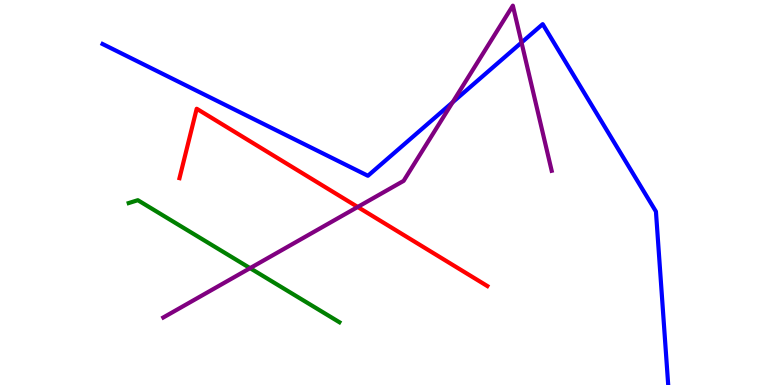[{'lines': ['blue', 'red'], 'intersections': []}, {'lines': ['green', 'red'], 'intersections': []}, {'lines': ['purple', 'red'], 'intersections': [{'x': 4.62, 'y': 4.62}]}, {'lines': ['blue', 'green'], 'intersections': []}, {'lines': ['blue', 'purple'], 'intersections': [{'x': 5.84, 'y': 7.34}, {'x': 6.73, 'y': 8.9}]}, {'lines': ['green', 'purple'], 'intersections': [{'x': 3.23, 'y': 3.04}]}]